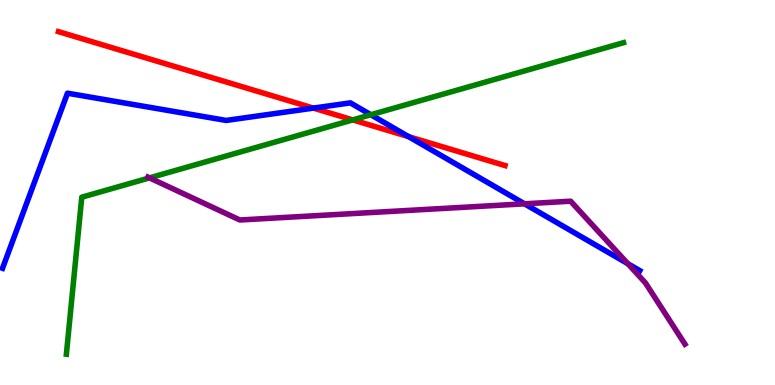[{'lines': ['blue', 'red'], 'intersections': [{'x': 4.04, 'y': 7.19}, {'x': 5.27, 'y': 6.45}]}, {'lines': ['green', 'red'], 'intersections': [{'x': 4.55, 'y': 6.89}]}, {'lines': ['purple', 'red'], 'intersections': []}, {'lines': ['blue', 'green'], 'intersections': [{'x': 4.79, 'y': 7.02}]}, {'lines': ['blue', 'purple'], 'intersections': [{'x': 6.77, 'y': 4.71}, {'x': 8.1, 'y': 3.15}]}, {'lines': ['green', 'purple'], 'intersections': [{'x': 1.93, 'y': 5.38}]}]